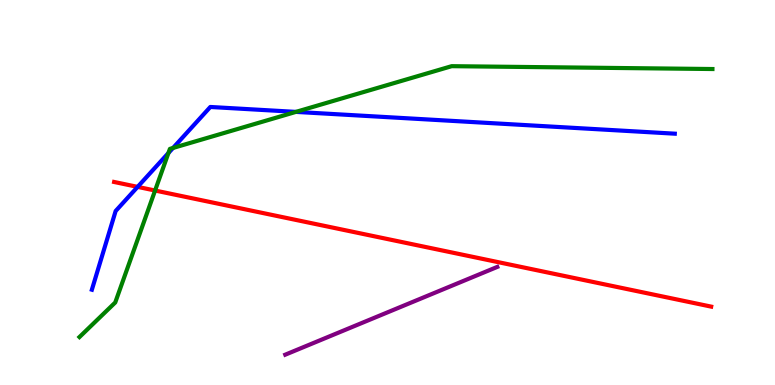[{'lines': ['blue', 'red'], 'intersections': [{'x': 1.78, 'y': 5.15}]}, {'lines': ['green', 'red'], 'intersections': [{'x': 2.0, 'y': 5.05}]}, {'lines': ['purple', 'red'], 'intersections': []}, {'lines': ['blue', 'green'], 'intersections': [{'x': 2.17, 'y': 6.03}, {'x': 2.23, 'y': 6.16}, {'x': 3.82, 'y': 7.09}]}, {'lines': ['blue', 'purple'], 'intersections': []}, {'lines': ['green', 'purple'], 'intersections': []}]